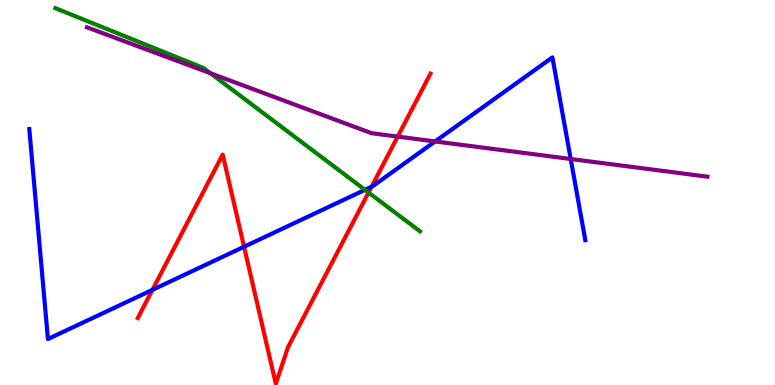[{'lines': ['blue', 'red'], 'intersections': [{'x': 1.97, 'y': 2.47}, {'x': 3.15, 'y': 3.59}, {'x': 4.79, 'y': 5.15}]}, {'lines': ['green', 'red'], 'intersections': [{'x': 4.76, 'y': 5.0}]}, {'lines': ['purple', 'red'], 'intersections': [{'x': 5.13, 'y': 6.45}]}, {'lines': ['blue', 'green'], 'intersections': [{'x': 4.71, 'y': 5.07}]}, {'lines': ['blue', 'purple'], 'intersections': [{'x': 5.61, 'y': 6.33}, {'x': 7.36, 'y': 5.87}]}, {'lines': ['green', 'purple'], 'intersections': [{'x': 2.72, 'y': 8.1}]}]